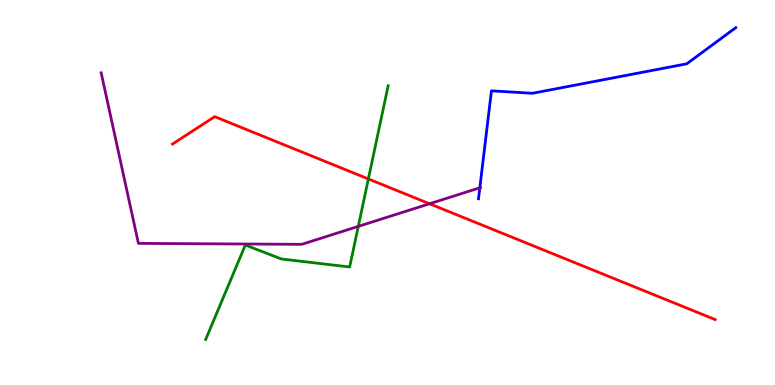[{'lines': ['blue', 'red'], 'intersections': []}, {'lines': ['green', 'red'], 'intersections': [{'x': 4.75, 'y': 5.35}]}, {'lines': ['purple', 'red'], 'intersections': [{'x': 5.54, 'y': 4.71}]}, {'lines': ['blue', 'green'], 'intersections': []}, {'lines': ['blue', 'purple'], 'intersections': [{'x': 6.19, 'y': 5.12}]}, {'lines': ['green', 'purple'], 'intersections': [{'x': 4.62, 'y': 4.12}]}]